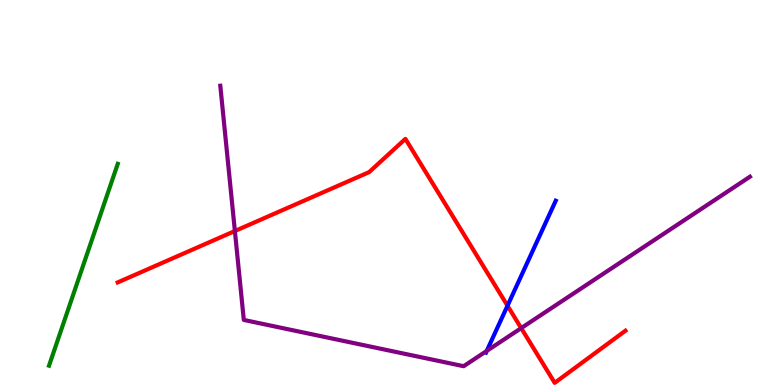[{'lines': ['blue', 'red'], 'intersections': [{'x': 6.55, 'y': 2.06}]}, {'lines': ['green', 'red'], 'intersections': []}, {'lines': ['purple', 'red'], 'intersections': [{'x': 3.03, 'y': 4.0}, {'x': 6.73, 'y': 1.48}]}, {'lines': ['blue', 'green'], 'intersections': []}, {'lines': ['blue', 'purple'], 'intersections': [{'x': 6.28, 'y': 0.885}]}, {'lines': ['green', 'purple'], 'intersections': []}]